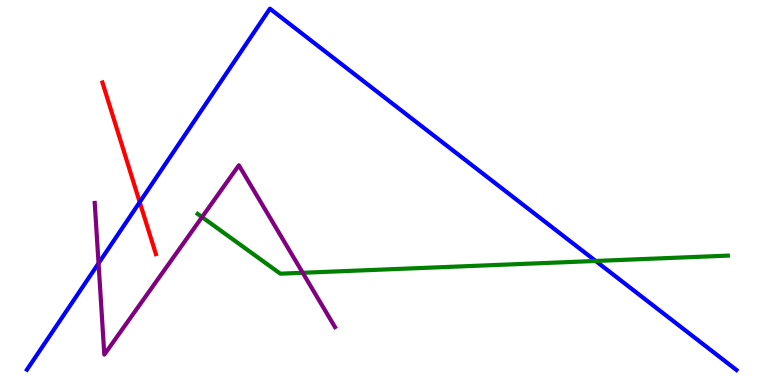[{'lines': ['blue', 'red'], 'intersections': [{'x': 1.8, 'y': 4.75}]}, {'lines': ['green', 'red'], 'intersections': []}, {'lines': ['purple', 'red'], 'intersections': []}, {'lines': ['blue', 'green'], 'intersections': [{'x': 7.69, 'y': 3.22}]}, {'lines': ['blue', 'purple'], 'intersections': [{'x': 1.27, 'y': 3.16}]}, {'lines': ['green', 'purple'], 'intersections': [{'x': 2.61, 'y': 4.36}, {'x': 3.91, 'y': 2.91}]}]